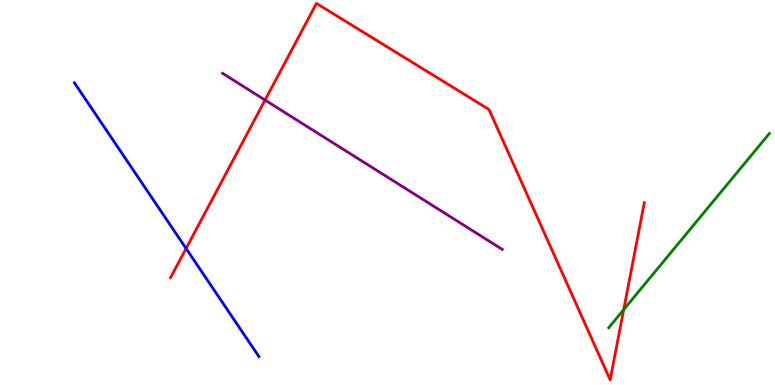[{'lines': ['blue', 'red'], 'intersections': [{'x': 2.4, 'y': 3.55}]}, {'lines': ['green', 'red'], 'intersections': [{'x': 8.05, 'y': 1.96}]}, {'lines': ['purple', 'red'], 'intersections': [{'x': 3.42, 'y': 7.4}]}, {'lines': ['blue', 'green'], 'intersections': []}, {'lines': ['blue', 'purple'], 'intersections': []}, {'lines': ['green', 'purple'], 'intersections': []}]